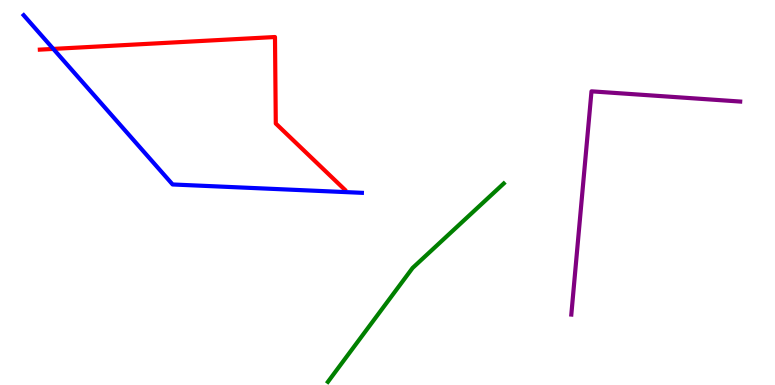[{'lines': ['blue', 'red'], 'intersections': [{'x': 0.688, 'y': 8.73}]}, {'lines': ['green', 'red'], 'intersections': []}, {'lines': ['purple', 'red'], 'intersections': []}, {'lines': ['blue', 'green'], 'intersections': []}, {'lines': ['blue', 'purple'], 'intersections': []}, {'lines': ['green', 'purple'], 'intersections': []}]